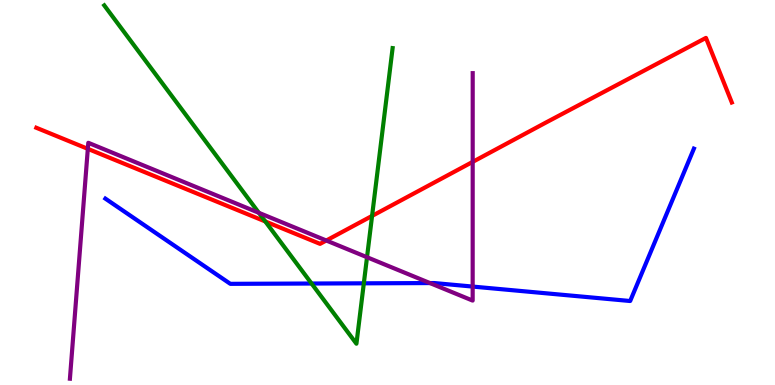[{'lines': ['blue', 'red'], 'intersections': []}, {'lines': ['green', 'red'], 'intersections': [{'x': 3.42, 'y': 4.25}, {'x': 4.8, 'y': 4.39}]}, {'lines': ['purple', 'red'], 'intersections': [{'x': 1.13, 'y': 6.13}, {'x': 4.21, 'y': 3.75}, {'x': 6.1, 'y': 5.8}]}, {'lines': ['blue', 'green'], 'intersections': [{'x': 4.02, 'y': 2.64}, {'x': 4.69, 'y': 2.64}]}, {'lines': ['blue', 'purple'], 'intersections': [{'x': 5.55, 'y': 2.65}, {'x': 6.1, 'y': 2.56}]}, {'lines': ['green', 'purple'], 'intersections': [{'x': 3.34, 'y': 4.47}, {'x': 4.74, 'y': 3.32}]}]